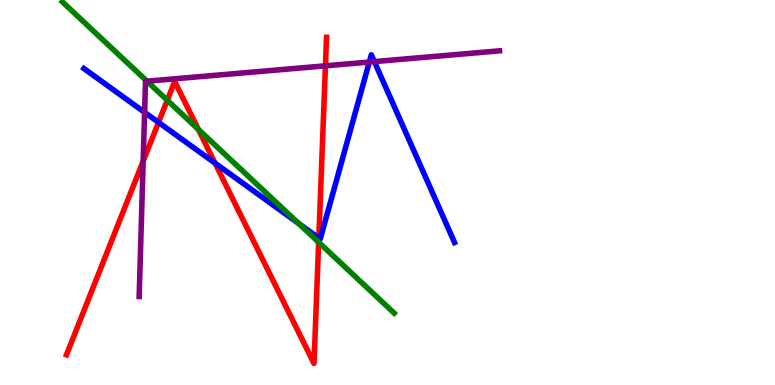[{'lines': ['blue', 'red'], 'intersections': [{'x': 2.05, 'y': 6.82}, {'x': 2.77, 'y': 5.76}, {'x': 4.11, 'y': 3.82}]}, {'lines': ['green', 'red'], 'intersections': [{'x': 2.16, 'y': 7.4}, {'x': 2.56, 'y': 6.64}, {'x': 4.11, 'y': 3.71}]}, {'lines': ['purple', 'red'], 'intersections': [{'x': 1.85, 'y': 5.81}, {'x': 4.2, 'y': 8.29}]}, {'lines': ['blue', 'green'], 'intersections': [{'x': 3.85, 'y': 4.2}]}, {'lines': ['blue', 'purple'], 'intersections': [{'x': 1.87, 'y': 7.08}, {'x': 4.77, 'y': 8.39}, {'x': 4.83, 'y': 8.4}]}, {'lines': ['green', 'purple'], 'intersections': [{'x': 1.9, 'y': 7.89}]}]